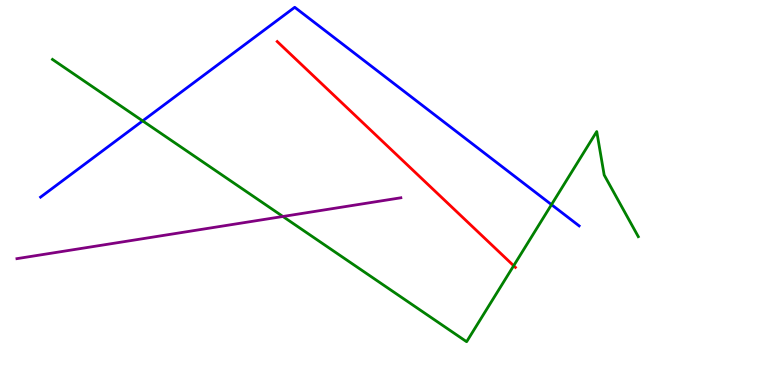[{'lines': ['blue', 'red'], 'intersections': []}, {'lines': ['green', 'red'], 'intersections': [{'x': 6.63, 'y': 3.1}]}, {'lines': ['purple', 'red'], 'intersections': []}, {'lines': ['blue', 'green'], 'intersections': [{'x': 1.84, 'y': 6.86}, {'x': 7.12, 'y': 4.68}]}, {'lines': ['blue', 'purple'], 'intersections': []}, {'lines': ['green', 'purple'], 'intersections': [{'x': 3.65, 'y': 4.38}]}]